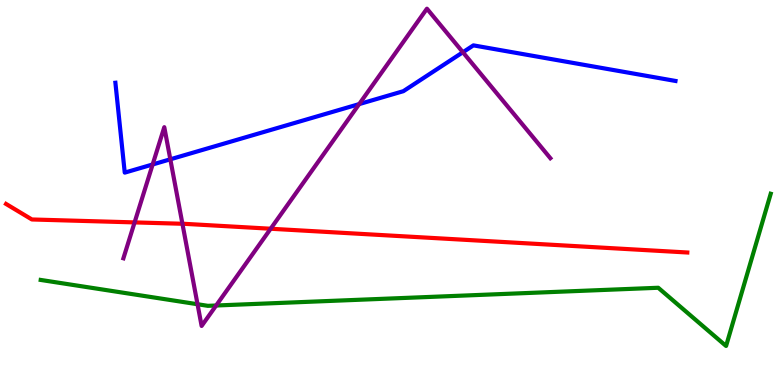[{'lines': ['blue', 'red'], 'intersections': []}, {'lines': ['green', 'red'], 'intersections': []}, {'lines': ['purple', 'red'], 'intersections': [{'x': 1.74, 'y': 4.22}, {'x': 2.35, 'y': 4.19}, {'x': 3.49, 'y': 4.06}]}, {'lines': ['blue', 'green'], 'intersections': []}, {'lines': ['blue', 'purple'], 'intersections': [{'x': 1.97, 'y': 5.73}, {'x': 2.2, 'y': 5.86}, {'x': 4.63, 'y': 7.3}, {'x': 5.97, 'y': 8.64}]}, {'lines': ['green', 'purple'], 'intersections': [{'x': 2.55, 'y': 2.1}, {'x': 2.79, 'y': 2.06}]}]